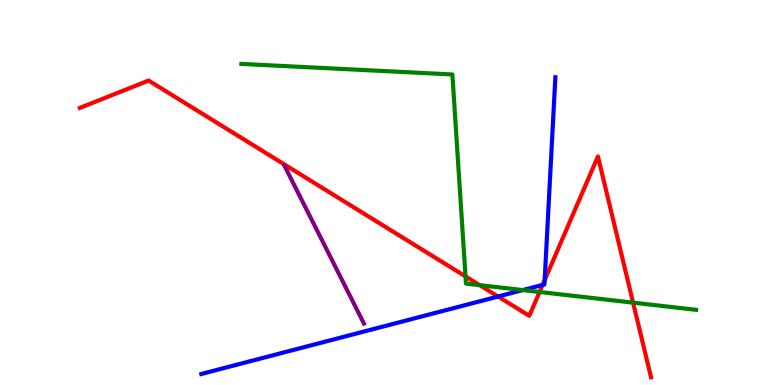[{'lines': ['blue', 'red'], 'intersections': [{'x': 6.43, 'y': 2.3}, {'x': 7.0, 'y': 2.6}, {'x': 7.03, 'y': 2.72}]}, {'lines': ['green', 'red'], 'intersections': [{'x': 6.01, 'y': 2.82}, {'x': 6.19, 'y': 2.59}, {'x': 6.96, 'y': 2.42}, {'x': 8.17, 'y': 2.14}]}, {'lines': ['purple', 'red'], 'intersections': []}, {'lines': ['blue', 'green'], 'intersections': [{'x': 6.75, 'y': 2.47}]}, {'lines': ['blue', 'purple'], 'intersections': []}, {'lines': ['green', 'purple'], 'intersections': []}]